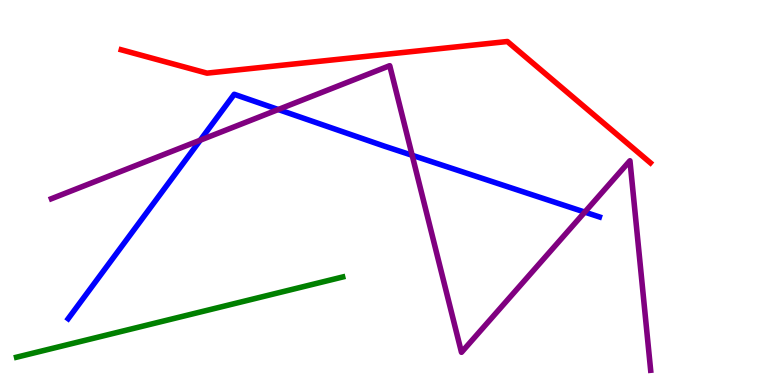[{'lines': ['blue', 'red'], 'intersections': []}, {'lines': ['green', 'red'], 'intersections': []}, {'lines': ['purple', 'red'], 'intersections': []}, {'lines': ['blue', 'green'], 'intersections': []}, {'lines': ['blue', 'purple'], 'intersections': [{'x': 2.58, 'y': 6.36}, {'x': 3.59, 'y': 7.16}, {'x': 5.32, 'y': 5.97}, {'x': 7.55, 'y': 4.49}]}, {'lines': ['green', 'purple'], 'intersections': []}]